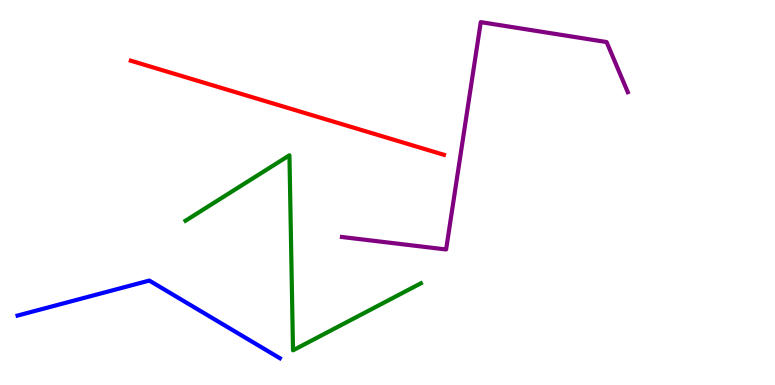[{'lines': ['blue', 'red'], 'intersections': []}, {'lines': ['green', 'red'], 'intersections': []}, {'lines': ['purple', 'red'], 'intersections': []}, {'lines': ['blue', 'green'], 'intersections': []}, {'lines': ['blue', 'purple'], 'intersections': []}, {'lines': ['green', 'purple'], 'intersections': []}]